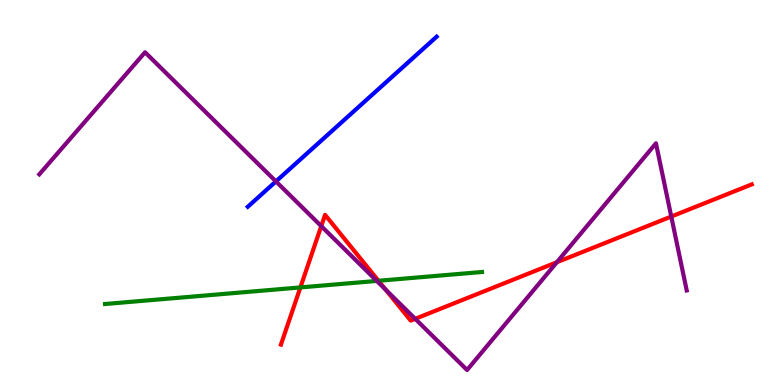[{'lines': ['blue', 'red'], 'intersections': []}, {'lines': ['green', 'red'], 'intersections': [{'x': 3.88, 'y': 2.53}, {'x': 4.88, 'y': 2.71}]}, {'lines': ['purple', 'red'], 'intersections': [{'x': 4.15, 'y': 4.13}, {'x': 4.98, 'y': 2.48}, {'x': 5.36, 'y': 1.72}, {'x': 7.19, 'y': 3.19}, {'x': 8.66, 'y': 4.38}]}, {'lines': ['blue', 'green'], 'intersections': []}, {'lines': ['blue', 'purple'], 'intersections': [{'x': 3.56, 'y': 5.29}]}, {'lines': ['green', 'purple'], 'intersections': [{'x': 4.86, 'y': 2.7}]}]